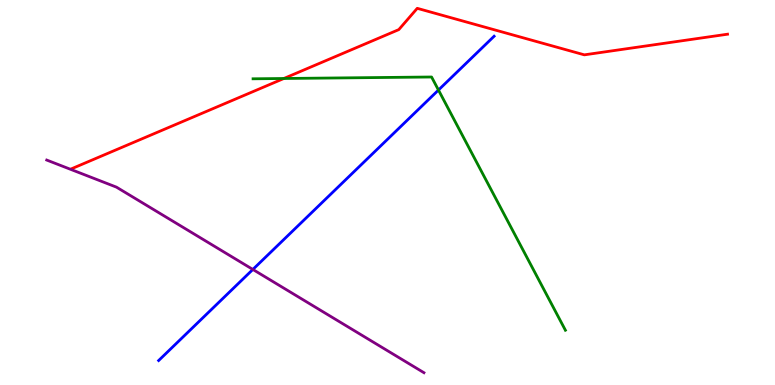[{'lines': ['blue', 'red'], 'intersections': []}, {'lines': ['green', 'red'], 'intersections': [{'x': 3.66, 'y': 7.96}]}, {'lines': ['purple', 'red'], 'intersections': []}, {'lines': ['blue', 'green'], 'intersections': [{'x': 5.66, 'y': 7.66}]}, {'lines': ['blue', 'purple'], 'intersections': [{'x': 3.26, 'y': 3.0}]}, {'lines': ['green', 'purple'], 'intersections': []}]